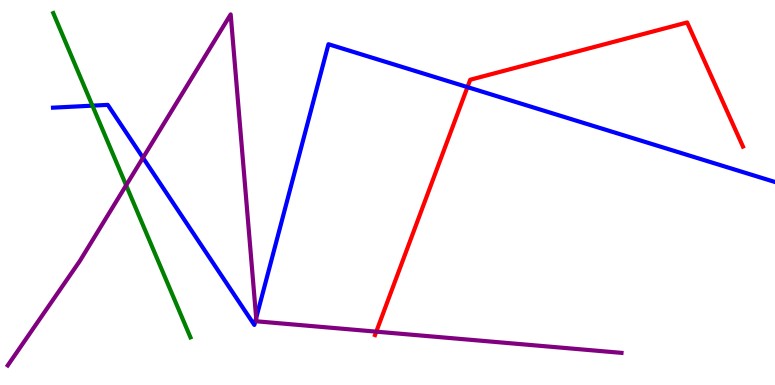[{'lines': ['blue', 'red'], 'intersections': [{'x': 6.03, 'y': 7.74}]}, {'lines': ['green', 'red'], 'intersections': []}, {'lines': ['purple', 'red'], 'intersections': [{'x': 4.86, 'y': 1.39}]}, {'lines': ['blue', 'green'], 'intersections': [{'x': 1.19, 'y': 7.26}]}, {'lines': ['blue', 'purple'], 'intersections': [{'x': 1.84, 'y': 5.9}, {'x': 3.31, 'y': 1.74}]}, {'lines': ['green', 'purple'], 'intersections': [{'x': 1.63, 'y': 5.19}]}]